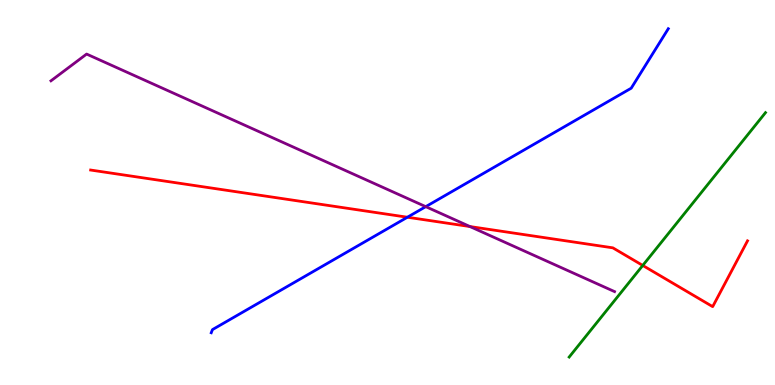[{'lines': ['blue', 'red'], 'intersections': [{'x': 5.26, 'y': 4.36}]}, {'lines': ['green', 'red'], 'intersections': [{'x': 8.29, 'y': 3.11}]}, {'lines': ['purple', 'red'], 'intersections': [{'x': 6.06, 'y': 4.12}]}, {'lines': ['blue', 'green'], 'intersections': []}, {'lines': ['blue', 'purple'], 'intersections': [{'x': 5.49, 'y': 4.63}]}, {'lines': ['green', 'purple'], 'intersections': []}]